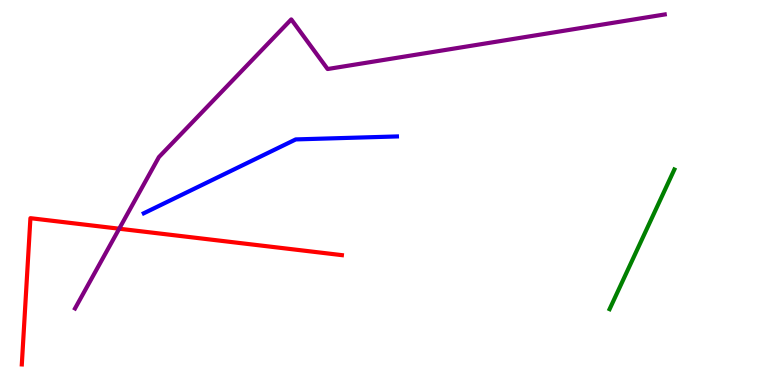[{'lines': ['blue', 'red'], 'intersections': []}, {'lines': ['green', 'red'], 'intersections': []}, {'lines': ['purple', 'red'], 'intersections': [{'x': 1.54, 'y': 4.06}]}, {'lines': ['blue', 'green'], 'intersections': []}, {'lines': ['blue', 'purple'], 'intersections': []}, {'lines': ['green', 'purple'], 'intersections': []}]